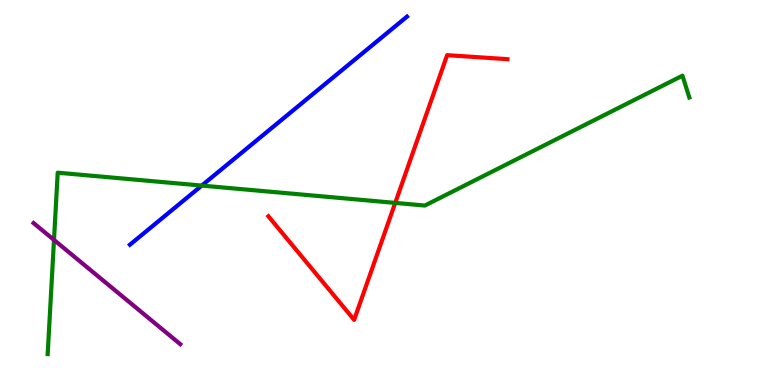[{'lines': ['blue', 'red'], 'intersections': []}, {'lines': ['green', 'red'], 'intersections': [{'x': 5.1, 'y': 4.73}]}, {'lines': ['purple', 'red'], 'intersections': []}, {'lines': ['blue', 'green'], 'intersections': [{'x': 2.6, 'y': 5.18}]}, {'lines': ['blue', 'purple'], 'intersections': []}, {'lines': ['green', 'purple'], 'intersections': [{'x': 0.697, 'y': 3.77}]}]